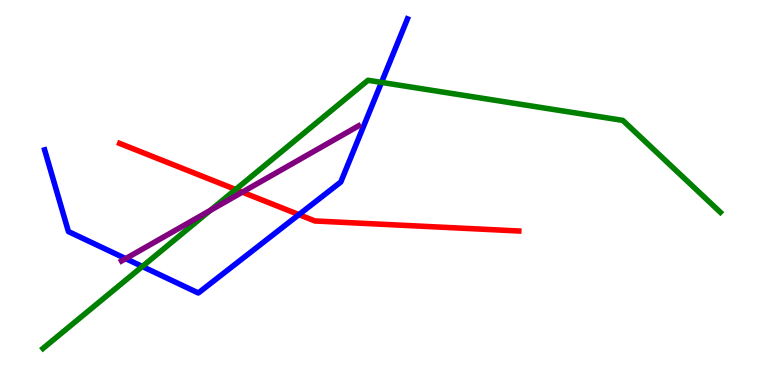[{'lines': ['blue', 'red'], 'intersections': [{'x': 3.86, 'y': 4.43}]}, {'lines': ['green', 'red'], 'intersections': [{'x': 3.04, 'y': 5.08}]}, {'lines': ['purple', 'red'], 'intersections': [{'x': 3.13, 'y': 5.01}]}, {'lines': ['blue', 'green'], 'intersections': [{'x': 1.84, 'y': 3.08}, {'x': 4.92, 'y': 7.86}]}, {'lines': ['blue', 'purple'], 'intersections': [{'x': 1.62, 'y': 3.28}]}, {'lines': ['green', 'purple'], 'intersections': [{'x': 2.71, 'y': 4.54}]}]